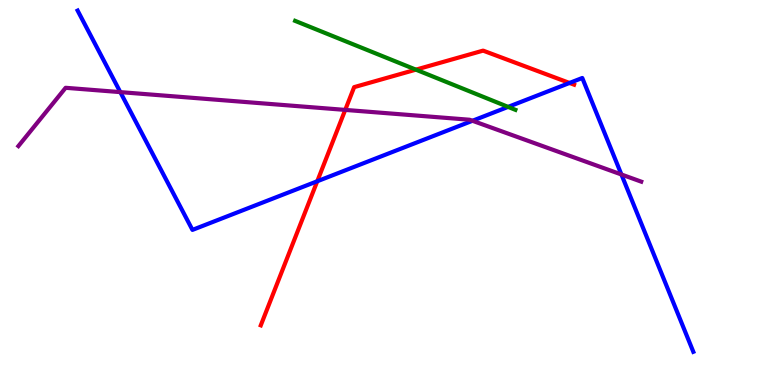[{'lines': ['blue', 'red'], 'intersections': [{'x': 4.09, 'y': 5.29}, {'x': 7.35, 'y': 7.85}]}, {'lines': ['green', 'red'], 'intersections': [{'x': 5.37, 'y': 8.19}]}, {'lines': ['purple', 'red'], 'intersections': [{'x': 4.45, 'y': 7.15}]}, {'lines': ['blue', 'green'], 'intersections': [{'x': 6.56, 'y': 7.22}]}, {'lines': ['blue', 'purple'], 'intersections': [{'x': 1.55, 'y': 7.61}, {'x': 6.1, 'y': 6.86}, {'x': 8.02, 'y': 5.47}]}, {'lines': ['green', 'purple'], 'intersections': []}]